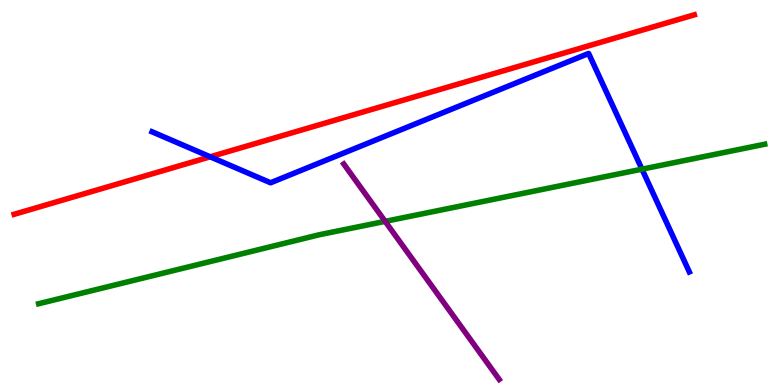[{'lines': ['blue', 'red'], 'intersections': [{'x': 2.71, 'y': 5.93}]}, {'lines': ['green', 'red'], 'intersections': []}, {'lines': ['purple', 'red'], 'intersections': []}, {'lines': ['blue', 'green'], 'intersections': [{'x': 8.28, 'y': 5.61}]}, {'lines': ['blue', 'purple'], 'intersections': []}, {'lines': ['green', 'purple'], 'intersections': [{'x': 4.97, 'y': 4.25}]}]